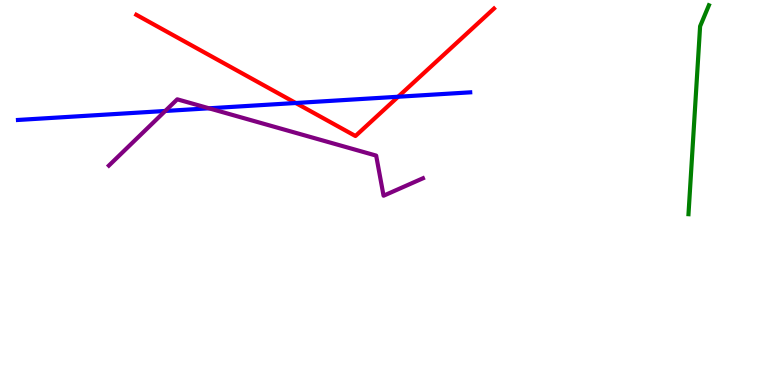[{'lines': ['blue', 'red'], 'intersections': [{'x': 3.82, 'y': 7.32}, {'x': 5.14, 'y': 7.49}]}, {'lines': ['green', 'red'], 'intersections': []}, {'lines': ['purple', 'red'], 'intersections': []}, {'lines': ['blue', 'green'], 'intersections': []}, {'lines': ['blue', 'purple'], 'intersections': [{'x': 2.13, 'y': 7.12}, {'x': 2.7, 'y': 7.19}]}, {'lines': ['green', 'purple'], 'intersections': []}]